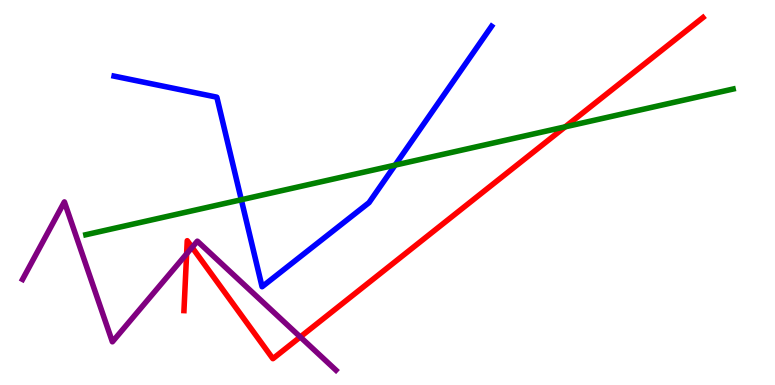[{'lines': ['blue', 'red'], 'intersections': []}, {'lines': ['green', 'red'], 'intersections': [{'x': 7.29, 'y': 6.71}]}, {'lines': ['purple', 'red'], 'intersections': [{'x': 2.41, 'y': 3.41}, {'x': 2.48, 'y': 3.57}, {'x': 3.87, 'y': 1.25}]}, {'lines': ['blue', 'green'], 'intersections': [{'x': 3.11, 'y': 4.81}, {'x': 5.1, 'y': 5.71}]}, {'lines': ['blue', 'purple'], 'intersections': []}, {'lines': ['green', 'purple'], 'intersections': []}]